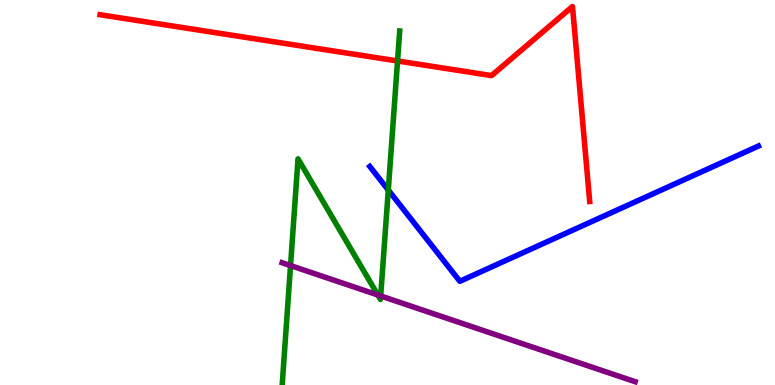[{'lines': ['blue', 'red'], 'intersections': []}, {'lines': ['green', 'red'], 'intersections': [{'x': 5.13, 'y': 8.42}]}, {'lines': ['purple', 'red'], 'intersections': []}, {'lines': ['blue', 'green'], 'intersections': [{'x': 5.01, 'y': 5.06}]}, {'lines': ['blue', 'purple'], 'intersections': []}, {'lines': ['green', 'purple'], 'intersections': [{'x': 3.75, 'y': 3.1}, {'x': 4.88, 'y': 2.34}, {'x': 4.91, 'y': 2.31}]}]